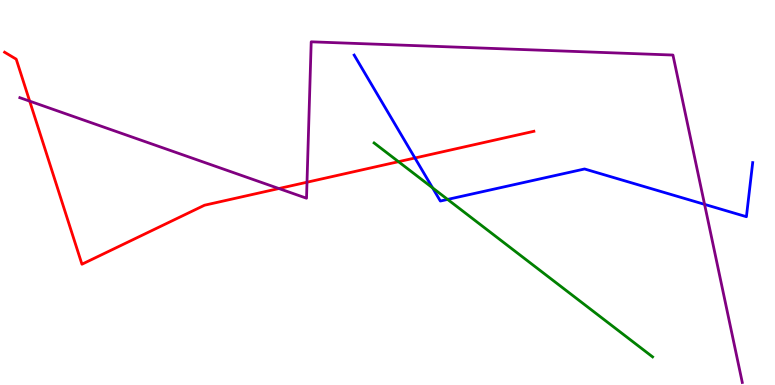[{'lines': ['blue', 'red'], 'intersections': [{'x': 5.35, 'y': 5.9}]}, {'lines': ['green', 'red'], 'intersections': [{'x': 5.14, 'y': 5.8}]}, {'lines': ['purple', 'red'], 'intersections': [{'x': 0.383, 'y': 7.37}, {'x': 3.6, 'y': 5.1}, {'x': 3.96, 'y': 5.27}]}, {'lines': ['blue', 'green'], 'intersections': [{'x': 5.58, 'y': 5.12}, {'x': 5.78, 'y': 4.82}]}, {'lines': ['blue', 'purple'], 'intersections': [{'x': 9.09, 'y': 4.69}]}, {'lines': ['green', 'purple'], 'intersections': []}]